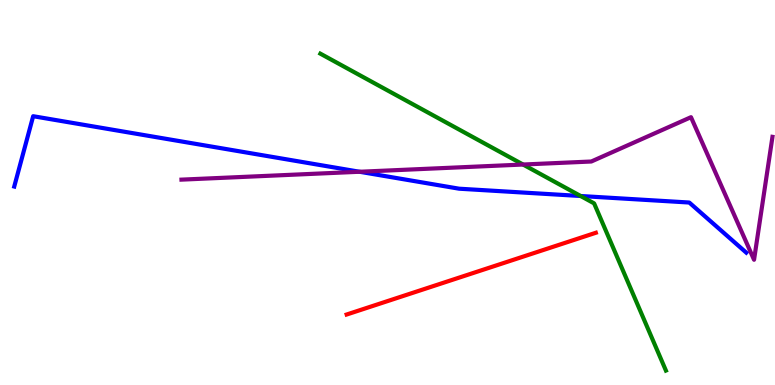[{'lines': ['blue', 'red'], 'intersections': []}, {'lines': ['green', 'red'], 'intersections': []}, {'lines': ['purple', 'red'], 'intersections': []}, {'lines': ['blue', 'green'], 'intersections': [{'x': 7.49, 'y': 4.91}]}, {'lines': ['blue', 'purple'], 'intersections': [{'x': 4.64, 'y': 5.54}]}, {'lines': ['green', 'purple'], 'intersections': [{'x': 6.75, 'y': 5.73}]}]